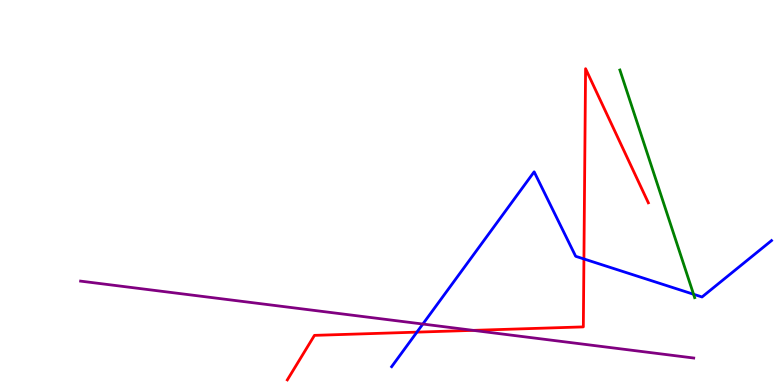[{'lines': ['blue', 'red'], 'intersections': [{'x': 5.38, 'y': 1.37}, {'x': 7.53, 'y': 3.27}]}, {'lines': ['green', 'red'], 'intersections': []}, {'lines': ['purple', 'red'], 'intersections': [{'x': 6.11, 'y': 1.42}]}, {'lines': ['blue', 'green'], 'intersections': [{'x': 8.95, 'y': 2.36}]}, {'lines': ['blue', 'purple'], 'intersections': [{'x': 5.46, 'y': 1.58}]}, {'lines': ['green', 'purple'], 'intersections': []}]